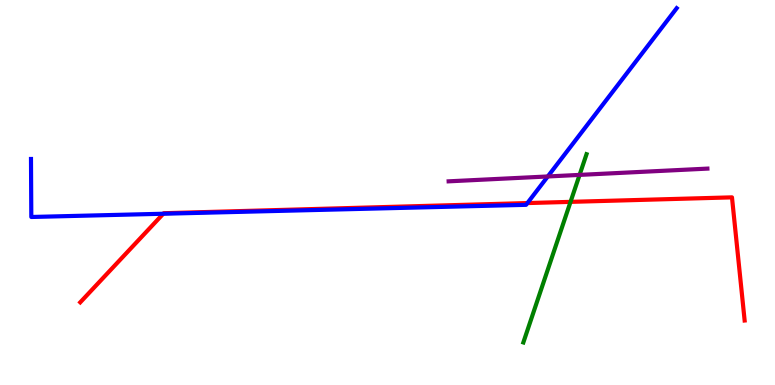[{'lines': ['blue', 'red'], 'intersections': [{'x': 2.11, 'y': 4.45}, {'x': 6.81, 'y': 4.73}]}, {'lines': ['green', 'red'], 'intersections': [{'x': 7.36, 'y': 4.76}]}, {'lines': ['purple', 'red'], 'intersections': []}, {'lines': ['blue', 'green'], 'intersections': []}, {'lines': ['blue', 'purple'], 'intersections': [{'x': 7.07, 'y': 5.42}]}, {'lines': ['green', 'purple'], 'intersections': [{'x': 7.48, 'y': 5.46}]}]